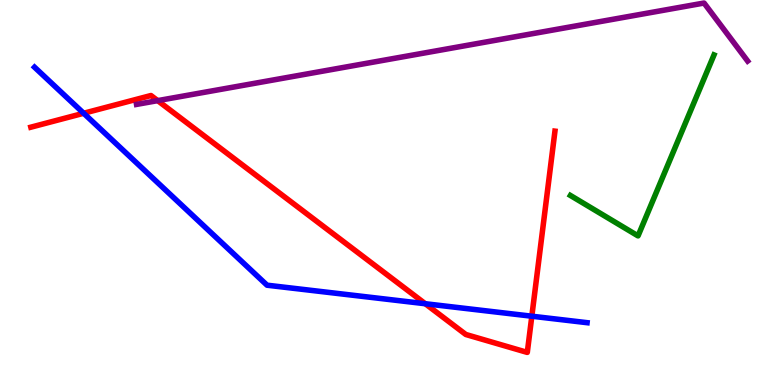[{'lines': ['blue', 'red'], 'intersections': [{'x': 1.08, 'y': 7.06}, {'x': 5.49, 'y': 2.11}, {'x': 6.86, 'y': 1.79}]}, {'lines': ['green', 'red'], 'intersections': []}, {'lines': ['purple', 'red'], 'intersections': [{'x': 2.03, 'y': 7.39}]}, {'lines': ['blue', 'green'], 'intersections': []}, {'lines': ['blue', 'purple'], 'intersections': []}, {'lines': ['green', 'purple'], 'intersections': []}]